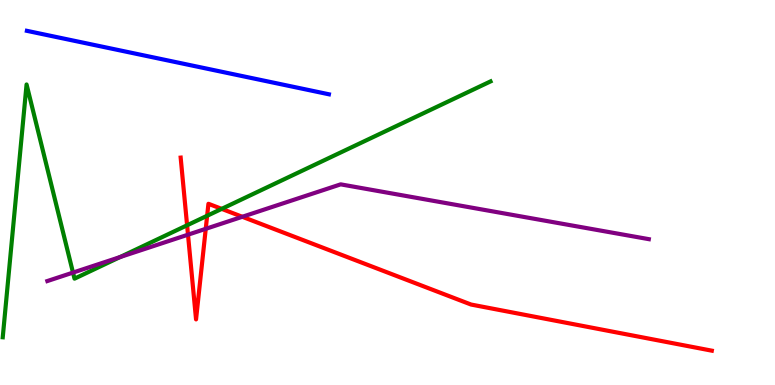[{'lines': ['blue', 'red'], 'intersections': []}, {'lines': ['green', 'red'], 'intersections': [{'x': 2.41, 'y': 4.15}, {'x': 2.67, 'y': 4.4}, {'x': 2.86, 'y': 4.57}]}, {'lines': ['purple', 'red'], 'intersections': [{'x': 2.43, 'y': 3.9}, {'x': 2.65, 'y': 4.06}, {'x': 3.13, 'y': 4.37}]}, {'lines': ['blue', 'green'], 'intersections': []}, {'lines': ['blue', 'purple'], 'intersections': []}, {'lines': ['green', 'purple'], 'intersections': [{'x': 0.942, 'y': 2.92}, {'x': 1.55, 'y': 3.32}]}]